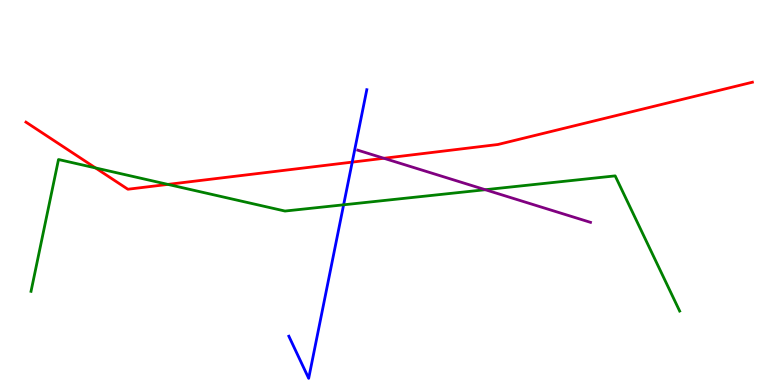[{'lines': ['blue', 'red'], 'intersections': [{'x': 4.54, 'y': 5.79}]}, {'lines': ['green', 'red'], 'intersections': [{'x': 1.23, 'y': 5.64}, {'x': 2.17, 'y': 5.21}]}, {'lines': ['purple', 'red'], 'intersections': [{'x': 4.95, 'y': 5.89}]}, {'lines': ['blue', 'green'], 'intersections': [{'x': 4.43, 'y': 4.68}]}, {'lines': ['blue', 'purple'], 'intersections': []}, {'lines': ['green', 'purple'], 'intersections': [{'x': 6.26, 'y': 5.07}]}]